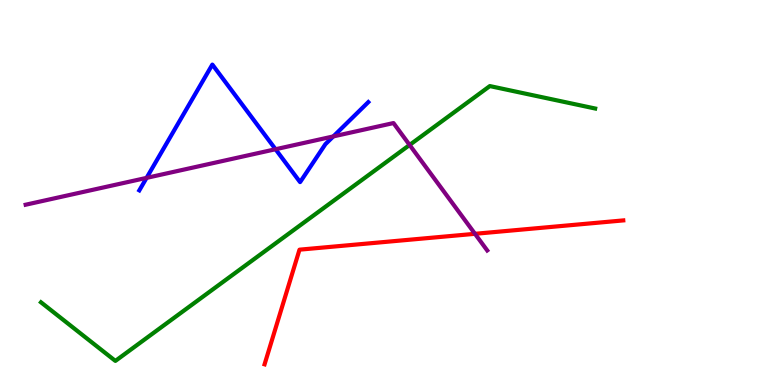[{'lines': ['blue', 'red'], 'intersections': []}, {'lines': ['green', 'red'], 'intersections': []}, {'lines': ['purple', 'red'], 'intersections': [{'x': 6.13, 'y': 3.93}]}, {'lines': ['blue', 'green'], 'intersections': []}, {'lines': ['blue', 'purple'], 'intersections': [{'x': 1.89, 'y': 5.38}, {'x': 3.56, 'y': 6.12}, {'x': 4.3, 'y': 6.46}]}, {'lines': ['green', 'purple'], 'intersections': [{'x': 5.29, 'y': 6.23}]}]